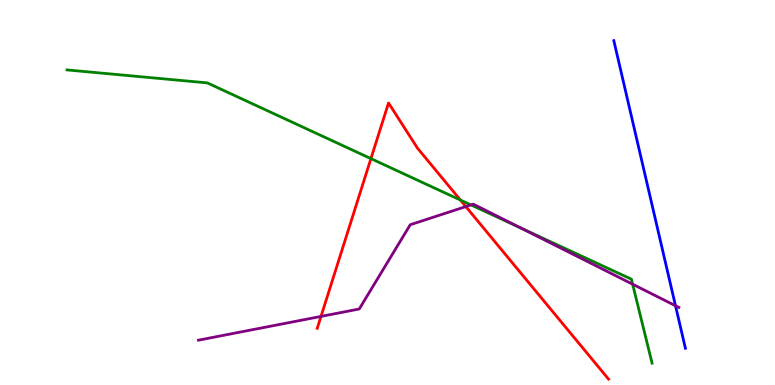[{'lines': ['blue', 'red'], 'intersections': []}, {'lines': ['green', 'red'], 'intersections': [{'x': 4.79, 'y': 5.88}, {'x': 5.94, 'y': 4.8}]}, {'lines': ['purple', 'red'], 'intersections': [{'x': 4.14, 'y': 1.78}, {'x': 6.01, 'y': 4.63}]}, {'lines': ['blue', 'green'], 'intersections': []}, {'lines': ['blue', 'purple'], 'intersections': [{'x': 8.72, 'y': 2.06}]}, {'lines': ['green', 'purple'], 'intersections': [{'x': 6.08, 'y': 4.68}, {'x': 6.71, 'y': 4.09}, {'x': 8.16, 'y': 2.62}]}]